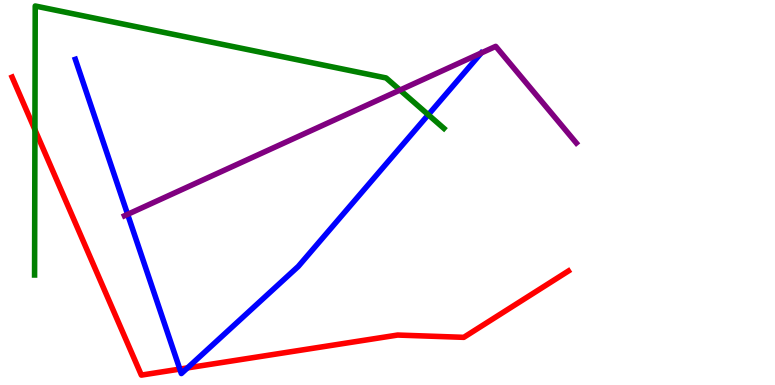[{'lines': ['blue', 'red'], 'intersections': [{'x': 2.32, 'y': 0.413}, {'x': 2.42, 'y': 0.444}]}, {'lines': ['green', 'red'], 'intersections': [{'x': 0.451, 'y': 6.63}]}, {'lines': ['purple', 'red'], 'intersections': []}, {'lines': ['blue', 'green'], 'intersections': [{'x': 5.53, 'y': 7.02}]}, {'lines': ['blue', 'purple'], 'intersections': [{'x': 1.65, 'y': 4.43}, {'x': 6.21, 'y': 8.62}]}, {'lines': ['green', 'purple'], 'intersections': [{'x': 5.16, 'y': 7.66}]}]